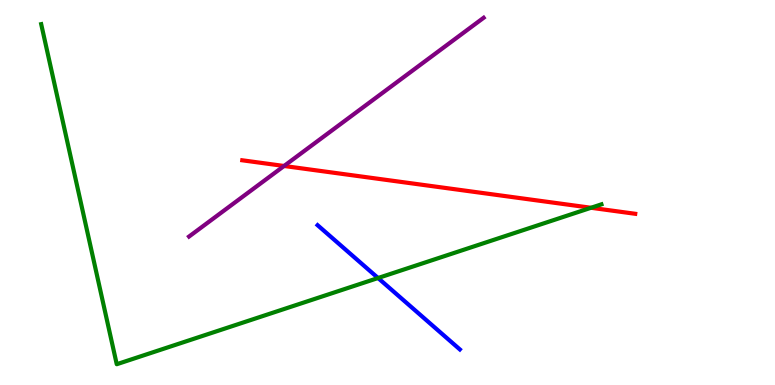[{'lines': ['blue', 'red'], 'intersections': []}, {'lines': ['green', 'red'], 'intersections': [{'x': 7.63, 'y': 4.6}]}, {'lines': ['purple', 'red'], 'intersections': [{'x': 3.67, 'y': 5.69}]}, {'lines': ['blue', 'green'], 'intersections': [{'x': 4.88, 'y': 2.78}]}, {'lines': ['blue', 'purple'], 'intersections': []}, {'lines': ['green', 'purple'], 'intersections': []}]